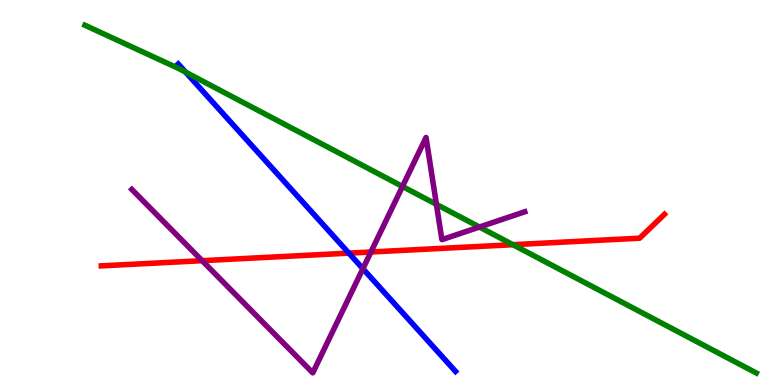[{'lines': ['blue', 'red'], 'intersections': [{'x': 4.5, 'y': 3.42}]}, {'lines': ['green', 'red'], 'intersections': [{'x': 6.62, 'y': 3.64}]}, {'lines': ['purple', 'red'], 'intersections': [{'x': 2.61, 'y': 3.23}, {'x': 4.79, 'y': 3.45}]}, {'lines': ['blue', 'green'], 'intersections': [{'x': 2.39, 'y': 8.13}]}, {'lines': ['blue', 'purple'], 'intersections': [{'x': 4.68, 'y': 3.02}]}, {'lines': ['green', 'purple'], 'intersections': [{'x': 5.19, 'y': 5.16}, {'x': 5.63, 'y': 4.69}, {'x': 6.19, 'y': 4.1}]}]